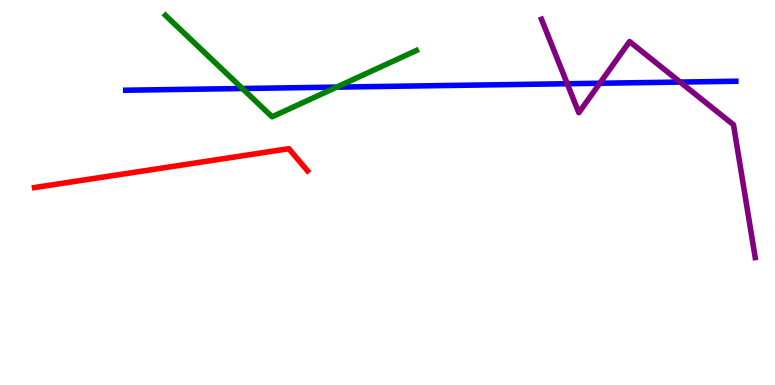[{'lines': ['blue', 'red'], 'intersections': []}, {'lines': ['green', 'red'], 'intersections': []}, {'lines': ['purple', 'red'], 'intersections': []}, {'lines': ['blue', 'green'], 'intersections': [{'x': 3.13, 'y': 7.7}, {'x': 4.34, 'y': 7.74}]}, {'lines': ['blue', 'purple'], 'intersections': [{'x': 7.32, 'y': 7.83}, {'x': 7.74, 'y': 7.84}, {'x': 8.78, 'y': 7.87}]}, {'lines': ['green', 'purple'], 'intersections': []}]